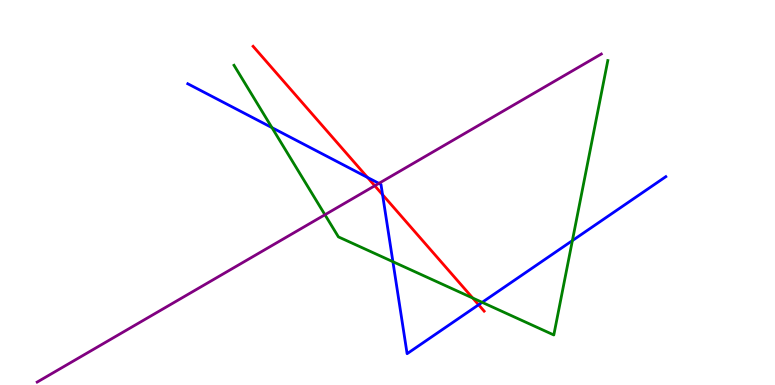[{'lines': ['blue', 'red'], 'intersections': [{'x': 4.74, 'y': 5.39}, {'x': 4.94, 'y': 4.94}, {'x': 6.18, 'y': 2.08}]}, {'lines': ['green', 'red'], 'intersections': [{'x': 6.1, 'y': 2.26}]}, {'lines': ['purple', 'red'], 'intersections': [{'x': 4.84, 'y': 5.17}]}, {'lines': ['blue', 'green'], 'intersections': [{'x': 3.51, 'y': 6.68}, {'x': 5.07, 'y': 3.2}, {'x': 6.22, 'y': 2.15}, {'x': 7.39, 'y': 3.75}]}, {'lines': ['blue', 'purple'], 'intersections': [{'x': 4.89, 'y': 5.24}]}, {'lines': ['green', 'purple'], 'intersections': [{'x': 4.19, 'y': 4.42}]}]